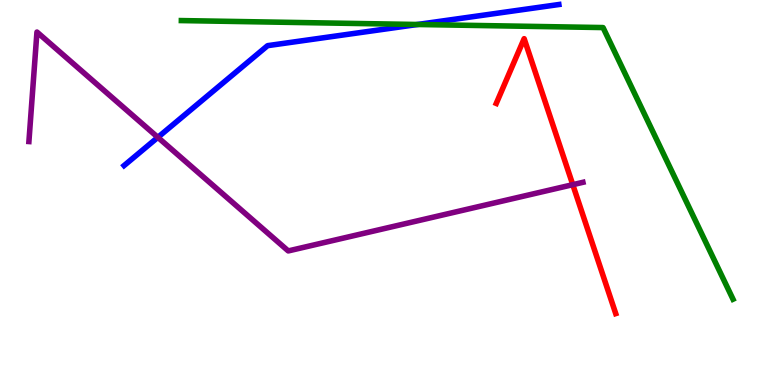[{'lines': ['blue', 'red'], 'intersections': []}, {'lines': ['green', 'red'], 'intersections': []}, {'lines': ['purple', 'red'], 'intersections': [{'x': 7.39, 'y': 5.2}]}, {'lines': ['blue', 'green'], 'intersections': [{'x': 5.39, 'y': 9.36}]}, {'lines': ['blue', 'purple'], 'intersections': [{'x': 2.04, 'y': 6.43}]}, {'lines': ['green', 'purple'], 'intersections': []}]